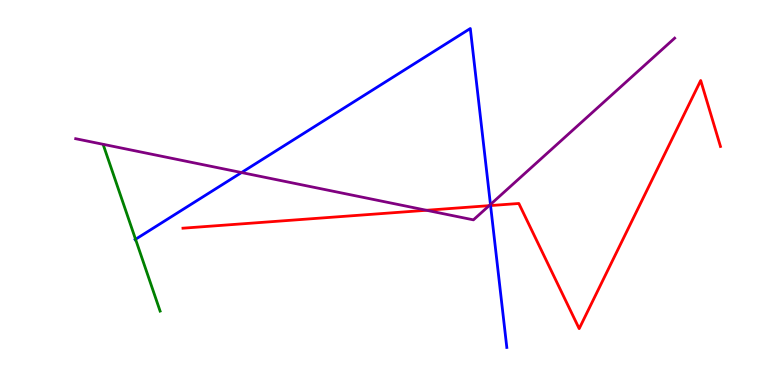[{'lines': ['blue', 'red'], 'intersections': [{'x': 6.33, 'y': 4.66}]}, {'lines': ['green', 'red'], 'intersections': []}, {'lines': ['purple', 'red'], 'intersections': [{'x': 5.5, 'y': 4.54}, {'x': 6.31, 'y': 4.66}]}, {'lines': ['blue', 'green'], 'intersections': [{'x': 1.75, 'y': 3.79}]}, {'lines': ['blue', 'purple'], 'intersections': [{'x': 3.12, 'y': 5.52}, {'x': 6.33, 'y': 4.69}]}, {'lines': ['green', 'purple'], 'intersections': []}]